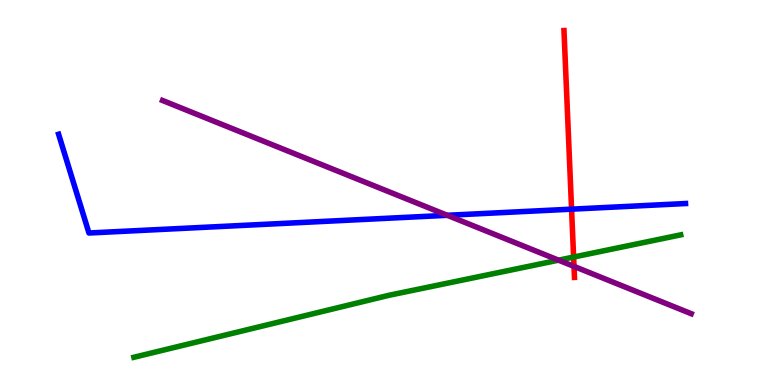[{'lines': ['blue', 'red'], 'intersections': [{'x': 7.38, 'y': 4.57}]}, {'lines': ['green', 'red'], 'intersections': [{'x': 7.4, 'y': 3.32}]}, {'lines': ['purple', 'red'], 'intersections': [{'x': 7.41, 'y': 3.08}]}, {'lines': ['blue', 'green'], 'intersections': []}, {'lines': ['blue', 'purple'], 'intersections': [{'x': 5.77, 'y': 4.41}]}, {'lines': ['green', 'purple'], 'intersections': [{'x': 7.21, 'y': 3.24}]}]